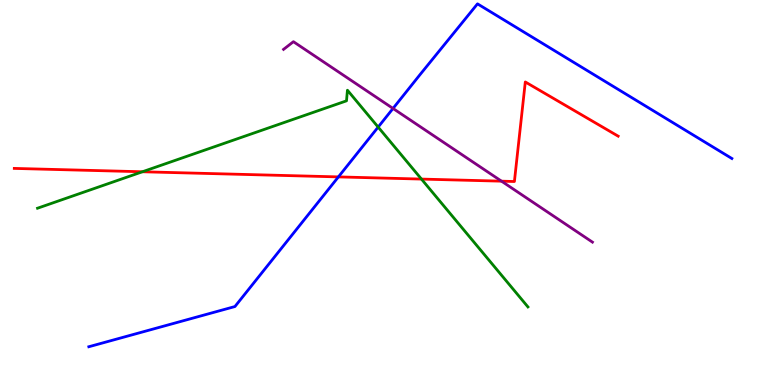[{'lines': ['blue', 'red'], 'intersections': [{'x': 4.37, 'y': 5.41}]}, {'lines': ['green', 'red'], 'intersections': [{'x': 1.84, 'y': 5.54}, {'x': 5.44, 'y': 5.35}]}, {'lines': ['purple', 'red'], 'intersections': [{'x': 6.47, 'y': 5.29}]}, {'lines': ['blue', 'green'], 'intersections': [{'x': 4.88, 'y': 6.7}]}, {'lines': ['blue', 'purple'], 'intersections': [{'x': 5.07, 'y': 7.18}]}, {'lines': ['green', 'purple'], 'intersections': []}]